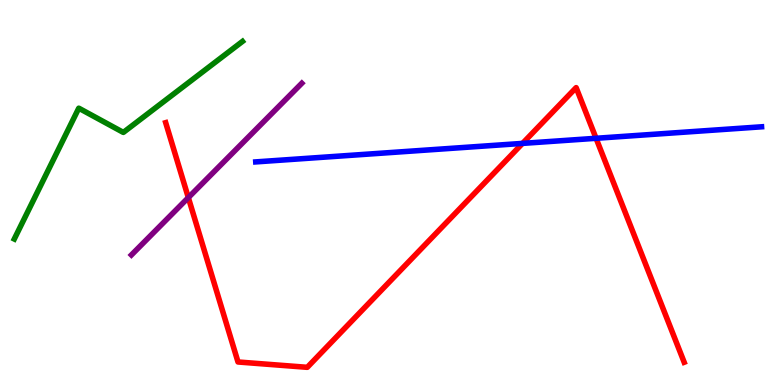[{'lines': ['blue', 'red'], 'intersections': [{'x': 6.74, 'y': 6.28}, {'x': 7.69, 'y': 6.41}]}, {'lines': ['green', 'red'], 'intersections': []}, {'lines': ['purple', 'red'], 'intersections': [{'x': 2.43, 'y': 4.87}]}, {'lines': ['blue', 'green'], 'intersections': []}, {'lines': ['blue', 'purple'], 'intersections': []}, {'lines': ['green', 'purple'], 'intersections': []}]